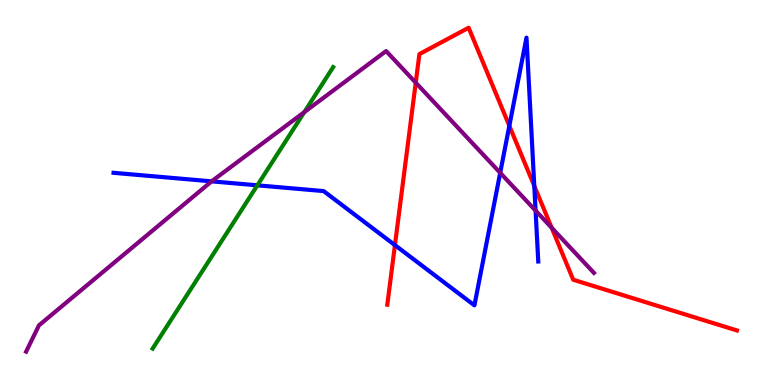[{'lines': ['blue', 'red'], 'intersections': [{'x': 5.1, 'y': 3.63}, {'x': 6.57, 'y': 6.73}, {'x': 6.89, 'y': 5.17}]}, {'lines': ['green', 'red'], 'intersections': []}, {'lines': ['purple', 'red'], 'intersections': [{'x': 5.36, 'y': 7.85}, {'x': 7.12, 'y': 4.09}]}, {'lines': ['blue', 'green'], 'intersections': [{'x': 3.32, 'y': 5.19}]}, {'lines': ['blue', 'purple'], 'intersections': [{'x': 2.73, 'y': 5.29}, {'x': 6.45, 'y': 5.51}, {'x': 6.91, 'y': 4.53}]}, {'lines': ['green', 'purple'], 'intersections': [{'x': 3.93, 'y': 7.09}]}]